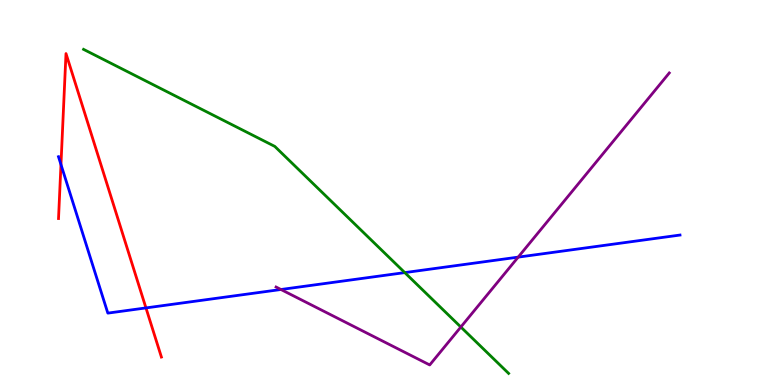[{'lines': ['blue', 'red'], 'intersections': [{'x': 0.787, 'y': 5.73}, {'x': 1.88, 'y': 2.0}]}, {'lines': ['green', 'red'], 'intersections': []}, {'lines': ['purple', 'red'], 'intersections': []}, {'lines': ['blue', 'green'], 'intersections': [{'x': 5.22, 'y': 2.92}]}, {'lines': ['blue', 'purple'], 'intersections': [{'x': 3.63, 'y': 2.48}, {'x': 6.69, 'y': 3.32}]}, {'lines': ['green', 'purple'], 'intersections': [{'x': 5.95, 'y': 1.51}]}]